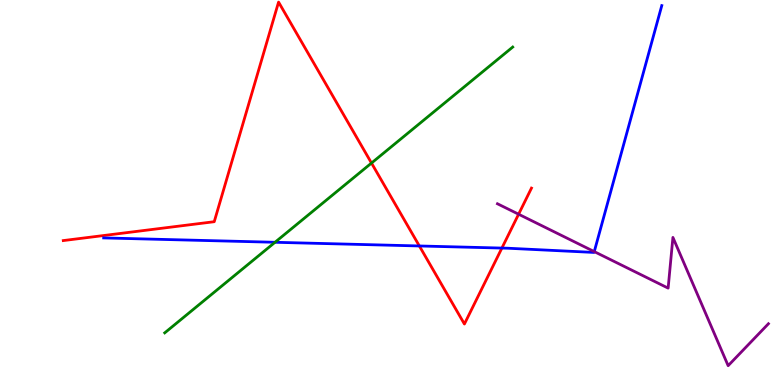[{'lines': ['blue', 'red'], 'intersections': [{'x': 5.41, 'y': 3.61}, {'x': 6.48, 'y': 3.56}]}, {'lines': ['green', 'red'], 'intersections': [{'x': 4.79, 'y': 5.76}]}, {'lines': ['purple', 'red'], 'intersections': [{'x': 6.69, 'y': 4.44}]}, {'lines': ['blue', 'green'], 'intersections': [{'x': 3.55, 'y': 3.71}]}, {'lines': ['blue', 'purple'], 'intersections': [{'x': 7.67, 'y': 3.46}]}, {'lines': ['green', 'purple'], 'intersections': []}]